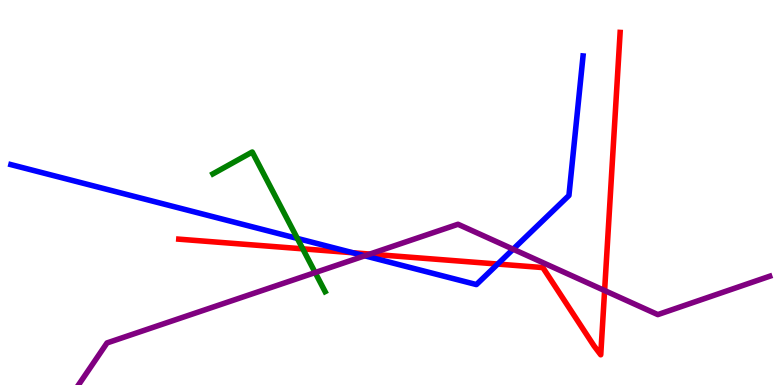[{'lines': ['blue', 'red'], 'intersections': [{'x': 4.55, 'y': 3.43}, {'x': 6.42, 'y': 3.14}]}, {'lines': ['green', 'red'], 'intersections': [{'x': 3.91, 'y': 3.54}]}, {'lines': ['purple', 'red'], 'intersections': [{'x': 4.77, 'y': 3.4}, {'x': 7.8, 'y': 2.45}]}, {'lines': ['blue', 'green'], 'intersections': [{'x': 3.84, 'y': 3.81}]}, {'lines': ['blue', 'purple'], 'intersections': [{'x': 4.71, 'y': 3.36}, {'x': 6.62, 'y': 3.53}]}, {'lines': ['green', 'purple'], 'intersections': [{'x': 4.07, 'y': 2.92}]}]